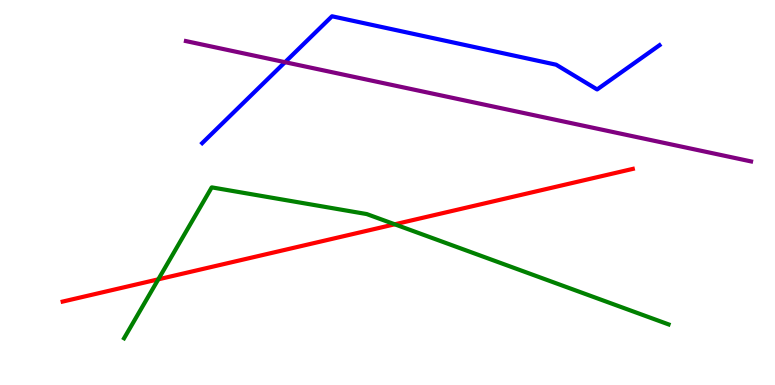[{'lines': ['blue', 'red'], 'intersections': []}, {'lines': ['green', 'red'], 'intersections': [{'x': 2.04, 'y': 2.74}, {'x': 5.09, 'y': 4.17}]}, {'lines': ['purple', 'red'], 'intersections': []}, {'lines': ['blue', 'green'], 'intersections': []}, {'lines': ['blue', 'purple'], 'intersections': [{'x': 3.68, 'y': 8.38}]}, {'lines': ['green', 'purple'], 'intersections': []}]